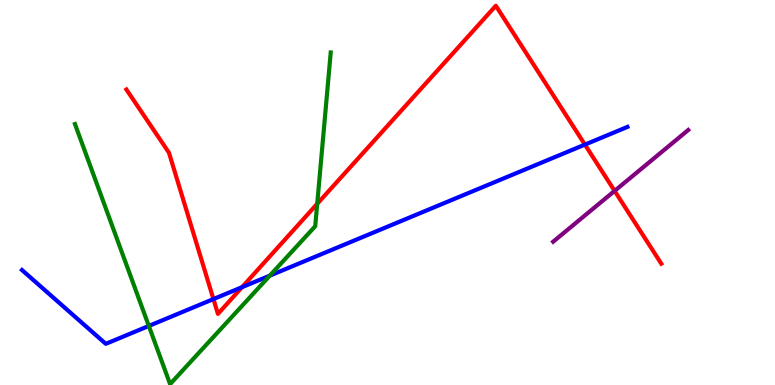[{'lines': ['blue', 'red'], 'intersections': [{'x': 2.75, 'y': 2.23}, {'x': 3.12, 'y': 2.54}, {'x': 7.55, 'y': 6.24}]}, {'lines': ['green', 'red'], 'intersections': [{'x': 4.09, 'y': 4.71}]}, {'lines': ['purple', 'red'], 'intersections': [{'x': 7.93, 'y': 5.04}]}, {'lines': ['blue', 'green'], 'intersections': [{'x': 1.92, 'y': 1.53}, {'x': 3.48, 'y': 2.84}]}, {'lines': ['blue', 'purple'], 'intersections': []}, {'lines': ['green', 'purple'], 'intersections': []}]